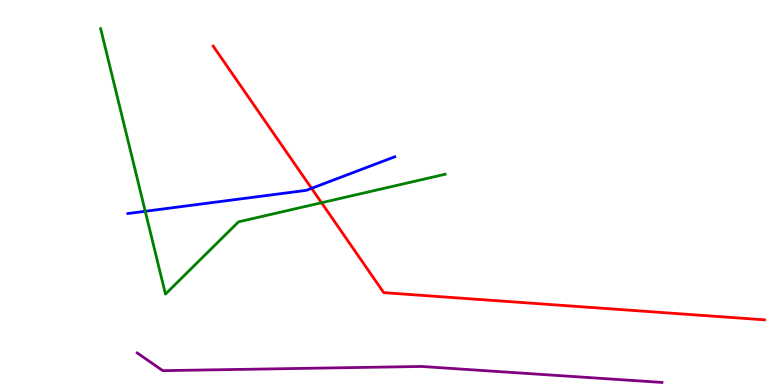[{'lines': ['blue', 'red'], 'intersections': [{'x': 4.02, 'y': 5.11}]}, {'lines': ['green', 'red'], 'intersections': [{'x': 4.15, 'y': 4.73}]}, {'lines': ['purple', 'red'], 'intersections': []}, {'lines': ['blue', 'green'], 'intersections': [{'x': 1.87, 'y': 4.51}]}, {'lines': ['blue', 'purple'], 'intersections': []}, {'lines': ['green', 'purple'], 'intersections': []}]